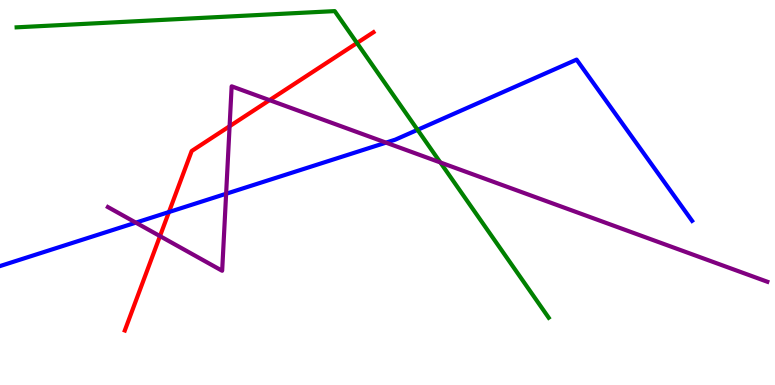[{'lines': ['blue', 'red'], 'intersections': [{'x': 2.18, 'y': 4.49}]}, {'lines': ['green', 'red'], 'intersections': [{'x': 4.61, 'y': 8.88}]}, {'lines': ['purple', 'red'], 'intersections': [{'x': 2.06, 'y': 3.87}, {'x': 2.96, 'y': 6.72}, {'x': 3.48, 'y': 7.4}]}, {'lines': ['blue', 'green'], 'intersections': [{'x': 5.39, 'y': 6.63}]}, {'lines': ['blue', 'purple'], 'intersections': [{'x': 1.75, 'y': 4.22}, {'x': 2.92, 'y': 4.97}, {'x': 4.98, 'y': 6.3}]}, {'lines': ['green', 'purple'], 'intersections': [{'x': 5.68, 'y': 5.78}]}]